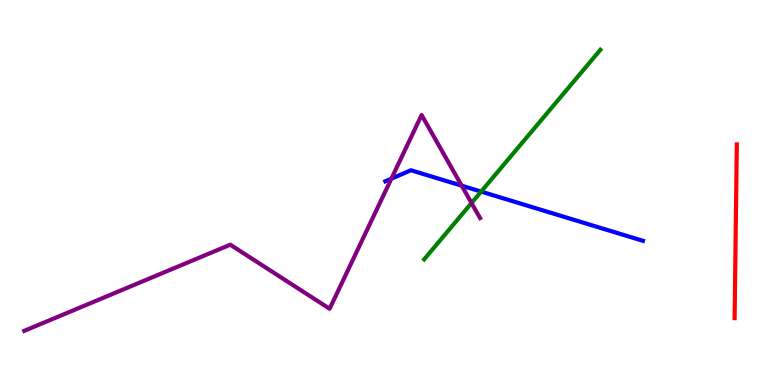[{'lines': ['blue', 'red'], 'intersections': []}, {'lines': ['green', 'red'], 'intersections': []}, {'lines': ['purple', 'red'], 'intersections': []}, {'lines': ['blue', 'green'], 'intersections': [{'x': 6.21, 'y': 5.02}]}, {'lines': ['blue', 'purple'], 'intersections': [{'x': 5.05, 'y': 5.36}, {'x': 5.96, 'y': 5.18}]}, {'lines': ['green', 'purple'], 'intersections': [{'x': 6.08, 'y': 4.73}]}]